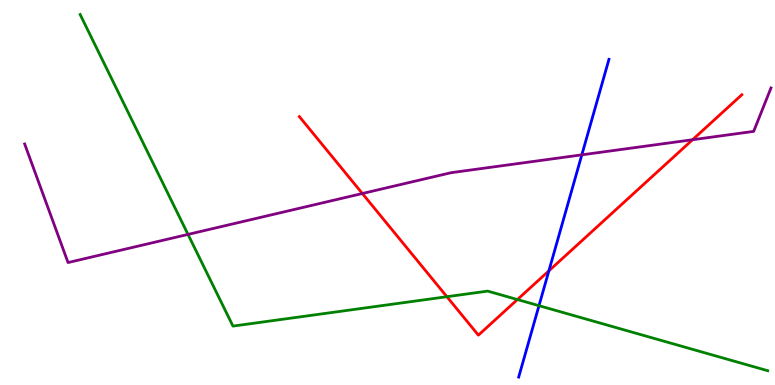[{'lines': ['blue', 'red'], 'intersections': [{'x': 7.08, 'y': 2.97}]}, {'lines': ['green', 'red'], 'intersections': [{'x': 5.77, 'y': 2.29}, {'x': 6.68, 'y': 2.22}]}, {'lines': ['purple', 'red'], 'intersections': [{'x': 4.68, 'y': 4.97}, {'x': 8.94, 'y': 6.37}]}, {'lines': ['blue', 'green'], 'intersections': [{'x': 6.95, 'y': 2.06}]}, {'lines': ['blue', 'purple'], 'intersections': [{'x': 7.51, 'y': 5.98}]}, {'lines': ['green', 'purple'], 'intersections': [{'x': 2.43, 'y': 3.91}]}]